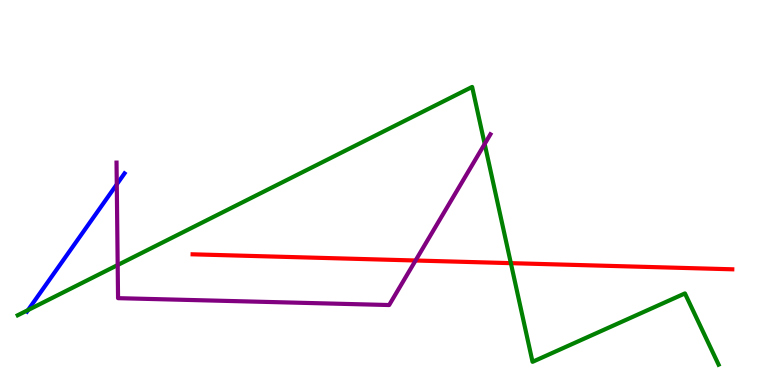[{'lines': ['blue', 'red'], 'intersections': []}, {'lines': ['green', 'red'], 'intersections': [{'x': 6.59, 'y': 3.16}]}, {'lines': ['purple', 'red'], 'intersections': [{'x': 5.36, 'y': 3.23}]}, {'lines': ['blue', 'green'], 'intersections': [{'x': 0.362, 'y': 1.95}]}, {'lines': ['blue', 'purple'], 'intersections': [{'x': 1.51, 'y': 5.21}]}, {'lines': ['green', 'purple'], 'intersections': [{'x': 1.52, 'y': 3.12}, {'x': 6.25, 'y': 6.26}]}]